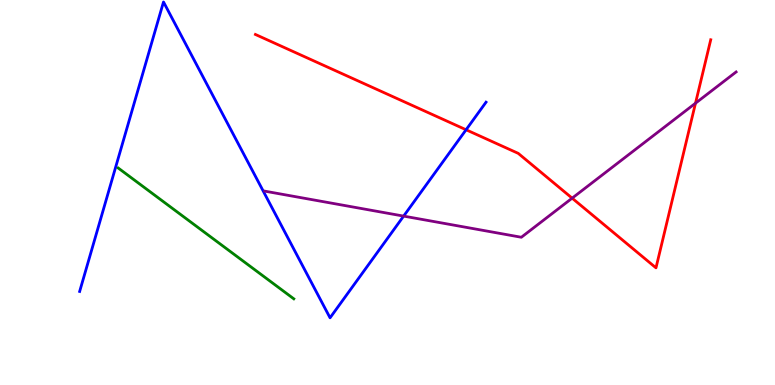[{'lines': ['blue', 'red'], 'intersections': [{'x': 6.01, 'y': 6.63}]}, {'lines': ['green', 'red'], 'intersections': []}, {'lines': ['purple', 'red'], 'intersections': [{'x': 7.38, 'y': 4.85}, {'x': 8.97, 'y': 7.32}]}, {'lines': ['blue', 'green'], 'intersections': []}, {'lines': ['blue', 'purple'], 'intersections': [{'x': 5.21, 'y': 4.39}]}, {'lines': ['green', 'purple'], 'intersections': []}]